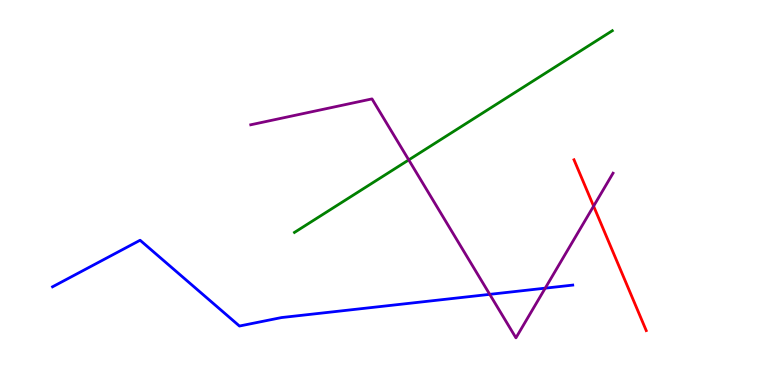[{'lines': ['blue', 'red'], 'intersections': []}, {'lines': ['green', 'red'], 'intersections': []}, {'lines': ['purple', 'red'], 'intersections': [{'x': 7.66, 'y': 4.65}]}, {'lines': ['blue', 'green'], 'intersections': []}, {'lines': ['blue', 'purple'], 'intersections': [{'x': 6.32, 'y': 2.35}, {'x': 7.04, 'y': 2.52}]}, {'lines': ['green', 'purple'], 'intersections': [{'x': 5.27, 'y': 5.85}]}]